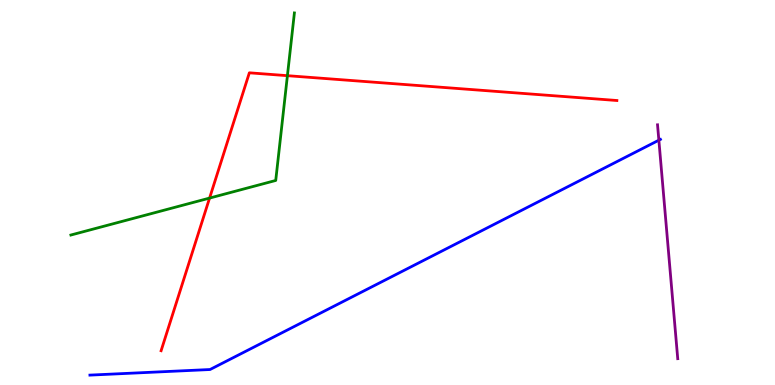[{'lines': ['blue', 'red'], 'intersections': []}, {'lines': ['green', 'red'], 'intersections': [{'x': 2.7, 'y': 4.85}, {'x': 3.71, 'y': 8.03}]}, {'lines': ['purple', 'red'], 'intersections': []}, {'lines': ['blue', 'green'], 'intersections': []}, {'lines': ['blue', 'purple'], 'intersections': [{'x': 8.5, 'y': 6.36}]}, {'lines': ['green', 'purple'], 'intersections': []}]